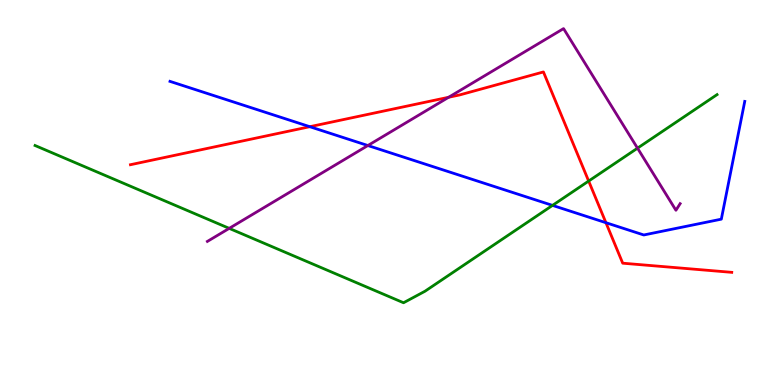[{'lines': ['blue', 'red'], 'intersections': [{'x': 4.0, 'y': 6.71}, {'x': 7.82, 'y': 4.22}]}, {'lines': ['green', 'red'], 'intersections': [{'x': 7.6, 'y': 5.3}]}, {'lines': ['purple', 'red'], 'intersections': [{'x': 5.79, 'y': 7.47}]}, {'lines': ['blue', 'green'], 'intersections': [{'x': 7.13, 'y': 4.67}]}, {'lines': ['blue', 'purple'], 'intersections': [{'x': 4.75, 'y': 6.22}]}, {'lines': ['green', 'purple'], 'intersections': [{'x': 2.96, 'y': 4.07}, {'x': 8.23, 'y': 6.15}]}]